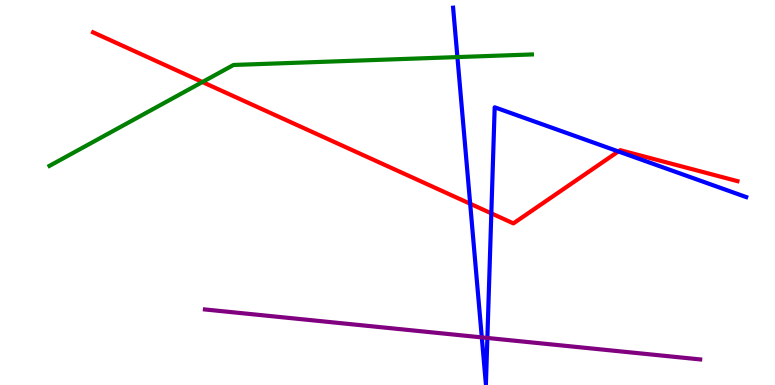[{'lines': ['blue', 'red'], 'intersections': [{'x': 6.07, 'y': 4.71}, {'x': 6.34, 'y': 4.46}, {'x': 7.98, 'y': 6.07}]}, {'lines': ['green', 'red'], 'intersections': [{'x': 2.61, 'y': 7.87}]}, {'lines': ['purple', 'red'], 'intersections': []}, {'lines': ['blue', 'green'], 'intersections': [{'x': 5.9, 'y': 8.52}]}, {'lines': ['blue', 'purple'], 'intersections': [{'x': 6.22, 'y': 1.24}, {'x': 6.29, 'y': 1.22}]}, {'lines': ['green', 'purple'], 'intersections': []}]